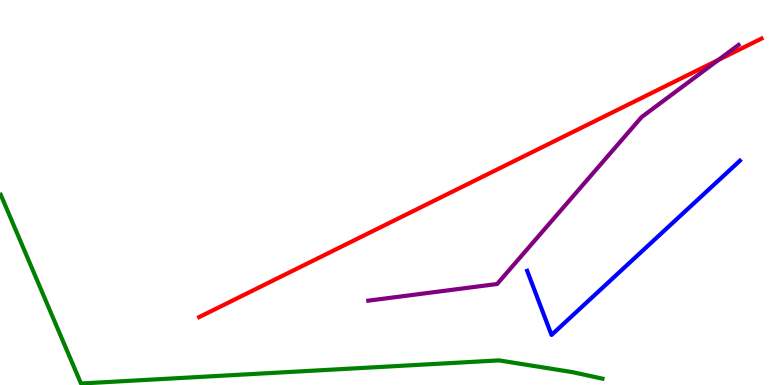[{'lines': ['blue', 'red'], 'intersections': []}, {'lines': ['green', 'red'], 'intersections': []}, {'lines': ['purple', 'red'], 'intersections': [{'x': 9.27, 'y': 8.44}]}, {'lines': ['blue', 'green'], 'intersections': []}, {'lines': ['blue', 'purple'], 'intersections': []}, {'lines': ['green', 'purple'], 'intersections': []}]